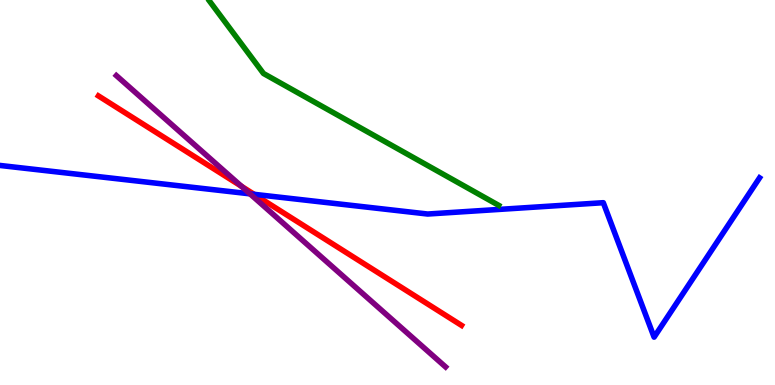[{'lines': ['blue', 'red'], 'intersections': [{'x': 3.28, 'y': 4.95}]}, {'lines': ['green', 'red'], 'intersections': []}, {'lines': ['purple', 'red'], 'intersections': [{'x': 3.12, 'y': 5.16}]}, {'lines': ['blue', 'green'], 'intersections': []}, {'lines': ['blue', 'purple'], 'intersections': [{'x': 3.23, 'y': 4.97}]}, {'lines': ['green', 'purple'], 'intersections': []}]